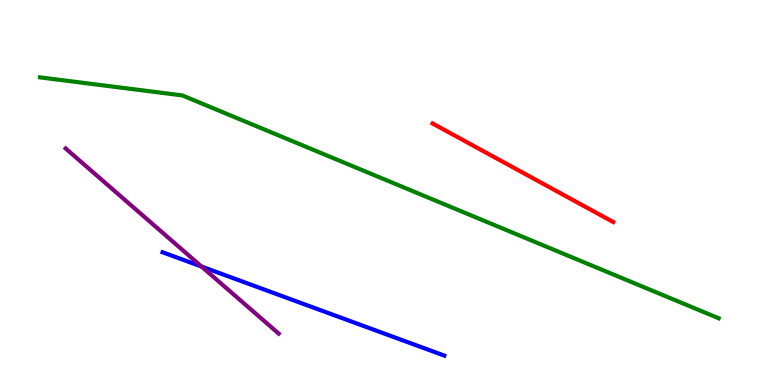[{'lines': ['blue', 'red'], 'intersections': []}, {'lines': ['green', 'red'], 'intersections': []}, {'lines': ['purple', 'red'], 'intersections': []}, {'lines': ['blue', 'green'], 'intersections': []}, {'lines': ['blue', 'purple'], 'intersections': [{'x': 2.6, 'y': 3.08}]}, {'lines': ['green', 'purple'], 'intersections': []}]